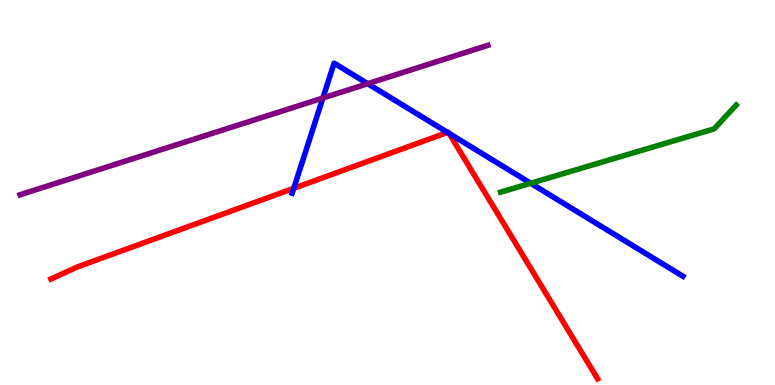[{'lines': ['blue', 'red'], 'intersections': [{'x': 3.79, 'y': 5.11}, {'x': 5.77, 'y': 6.56}, {'x': 5.79, 'y': 6.54}]}, {'lines': ['green', 'red'], 'intersections': []}, {'lines': ['purple', 'red'], 'intersections': []}, {'lines': ['blue', 'green'], 'intersections': [{'x': 6.85, 'y': 5.24}]}, {'lines': ['blue', 'purple'], 'intersections': [{'x': 4.17, 'y': 7.45}, {'x': 4.75, 'y': 7.83}]}, {'lines': ['green', 'purple'], 'intersections': []}]